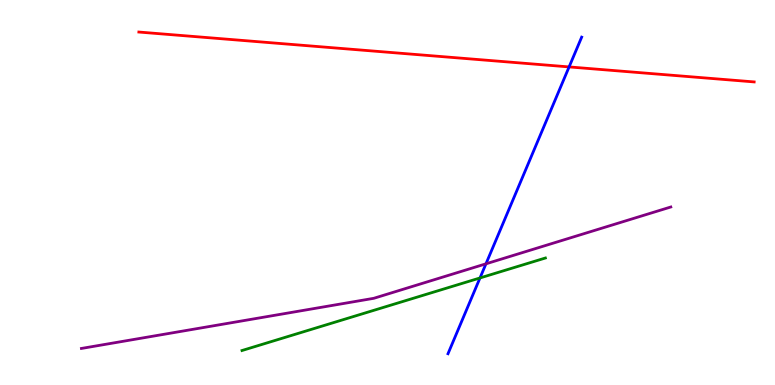[{'lines': ['blue', 'red'], 'intersections': [{'x': 7.34, 'y': 8.26}]}, {'lines': ['green', 'red'], 'intersections': []}, {'lines': ['purple', 'red'], 'intersections': []}, {'lines': ['blue', 'green'], 'intersections': [{'x': 6.19, 'y': 2.78}]}, {'lines': ['blue', 'purple'], 'intersections': [{'x': 6.27, 'y': 3.15}]}, {'lines': ['green', 'purple'], 'intersections': []}]